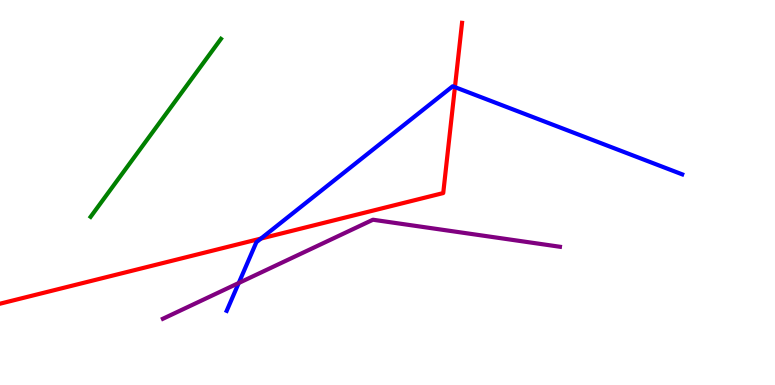[{'lines': ['blue', 'red'], 'intersections': [{'x': 3.37, 'y': 3.8}, {'x': 5.87, 'y': 7.74}]}, {'lines': ['green', 'red'], 'intersections': []}, {'lines': ['purple', 'red'], 'intersections': []}, {'lines': ['blue', 'green'], 'intersections': []}, {'lines': ['blue', 'purple'], 'intersections': [{'x': 3.08, 'y': 2.65}]}, {'lines': ['green', 'purple'], 'intersections': []}]